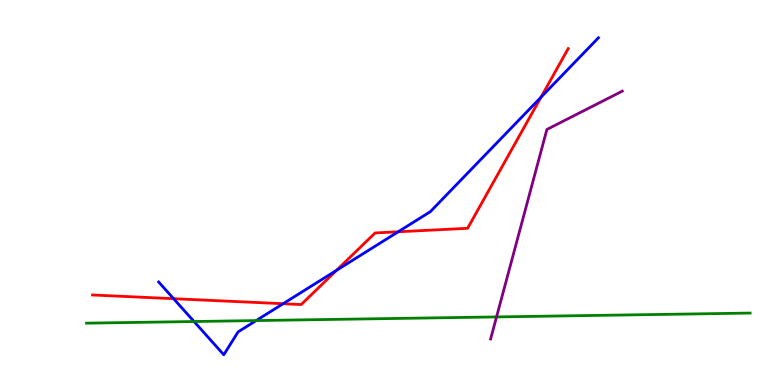[{'lines': ['blue', 'red'], 'intersections': [{'x': 2.24, 'y': 2.24}, {'x': 3.65, 'y': 2.11}, {'x': 4.34, 'y': 2.98}, {'x': 5.14, 'y': 3.98}, {'x': 6.98, 'y': 7.48}]}, {'lines': ['green', 'red'], 'intersections': []}, {'lines': ['purple', 'red'], 'intersections': []}, {'lines': ['blue', 'green'], 'intersections': [{'x': 2.5, 'y': 1.65}, {'x': 3.31, 'y': 1.67}]}, {'lines': ['blue', 'purple'], 'intersections': []}, {'lines': ['green', 'purple'], 'intersections': [{'x': 6.41, 'y': 1.77}]}]